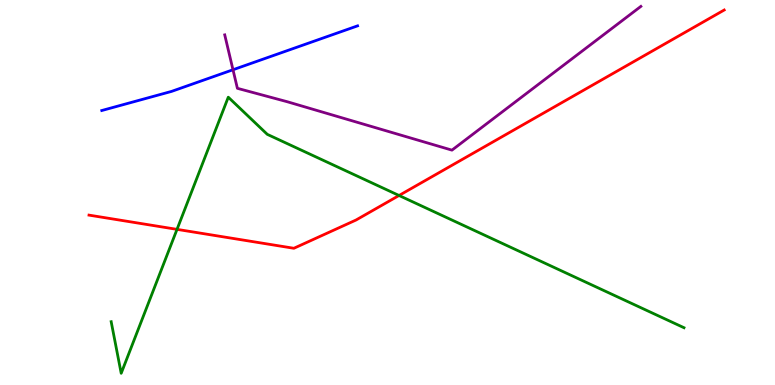[{'lines': ['blue', 'red'], 'intersections': []}, {'lines': ['green', 'red'], 'intersections': [{'x': 2.28, 'y': 4.04}, {'x': 5.15, 'y': 4.92}]}, {'lines': ['purple', 'red'], 'intersections': []}, {'lines': ['blue', 'green'], 'intersections': []}, {'lines': ['blue', 'purple'], 'intersections': [{'x': 3.01, 'y': 8.19}]}, {'lines': ['green', 'purple'], 'intersections': []}]